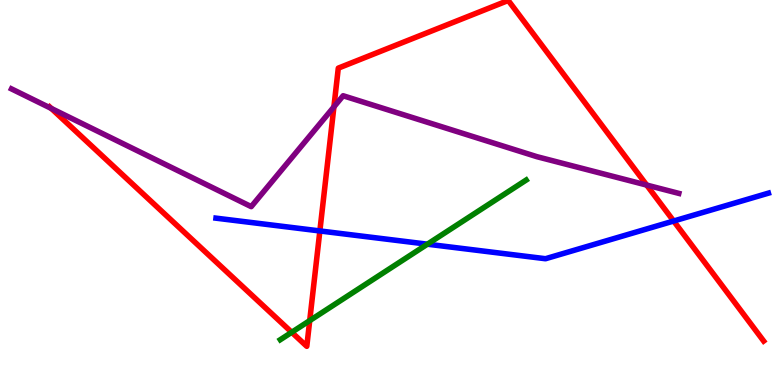[{'lines': ['blue', 'red'], 'intersections': [{'x': 4.13, 'y': 4.0}, {'x': 8.69, 'y': 4.26}]}, {'lines': ['green', 'red'], 'intersections': [{'x': 3.76, 'y': 1.37}, {'x': 4.0, 'y': 1.67}]}, {'lines': ['purple', 'red'], 'intersections': [{'x': 0.662, 'y': 7.18}, {'x': 4.31, 'y': 7.22}, {'x': 8.34, 'y': 5.19}]}, {'lines': ['blue', 'green'], 'intersections': [{'x': 5.51, 'y': 3.66}]}, {'lines': ['blue', 'purple'], 'intersections': []}, {'lines': ['green', 'purple'], 'intersections': []}]